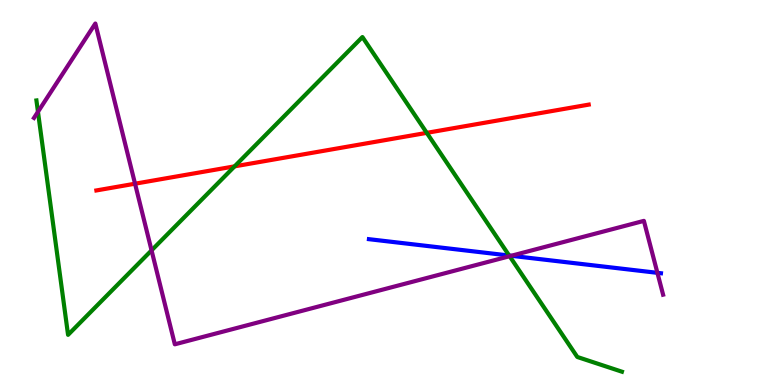[{'lines': ['blue', 'red'], 'intersections': []}, {'lines': ['green', 'red'], 'intersections': [{'x': 3.03, 'y': 5.68}, {'x': 5.51, 'y': 6.55}]}, {'lines': ['purple', 'red'], 'intersections': [{'x': 1.74, 'y': 5.23}]}, {'lines': ['blue', 'green'], 'intersections': [{'x': 6.57, 'y': 3.36}]}, {'lines': ['blue', 'purple'], 'intersections': [{'x': 6.6, 'y': 3.36}, {'x': 8.48, 'y': 2.91}]}, {'lines': ['green', 'purple'], 'intersections': [{'x': 0.49, 'y': 7.1}, {'x': 1.96, 'y': 3.5}, {'x': 6.58, 'y': 3.35}]}]